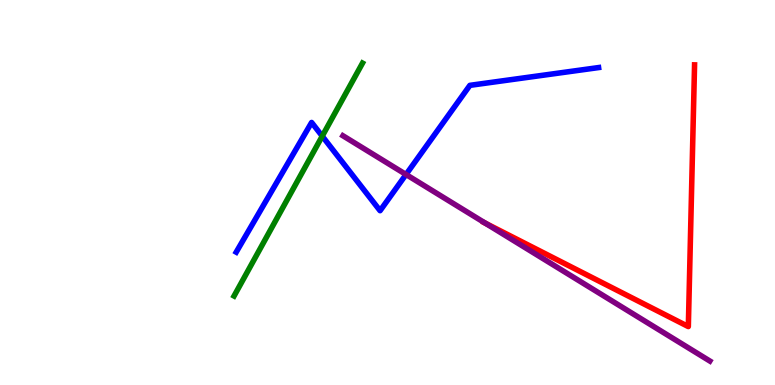[{'lines': ['blue', 'red'], 'intersections': []}, {'lines': ['green', 'red'], 'intersections': []}, {'lines': ['purple', 'red'], 'intersections': [{'x': 6.26, 'y': 4.2}]}, {'lines': ['blue', 'green'], 'intersections': [{'x': 4.16, 'y': 6.46}]}, {'lines': ['blue', 'purple'], 'intersections': [{'x': 5.24, 'y': 5.47}]}, {'lines': ['green', 'purple'], 'intersections': []}]